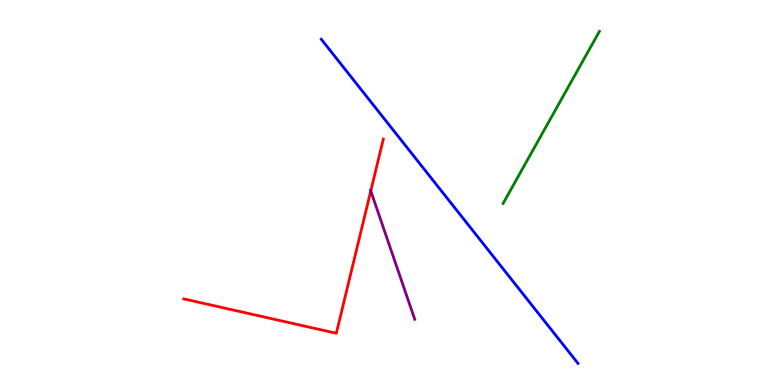[{'lines': ['blue', 'red'], 'intersections': []}, {'lines': ['green', 'red'], 'intersections': []}, {'lines': ['purple', 'red'], 'intersections': [{'x': 4.78, 'y': 5.04}]}, {'lines': ['blue', 'green'], 'intersections': []}, {'lines': ['blue', 'purple'], 'intersections': []}, {'lines': ['green', 'purple'], 'intersections': []}]